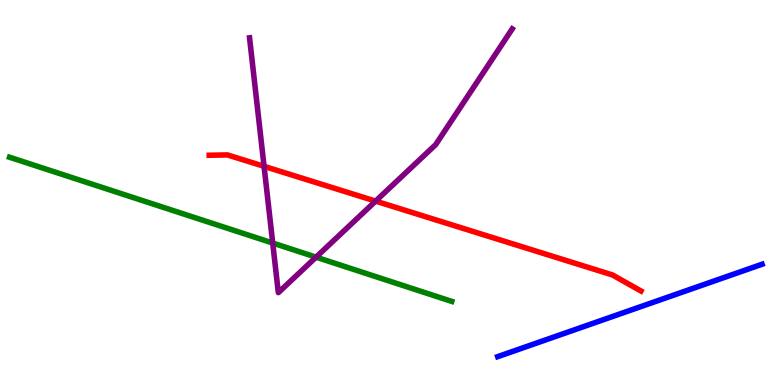[{'lines': ['blue', 'red'], 'intersections': []}, {'lines': ['green', 'red'], 'intersections': []}, {'lines': ['purple', 'red'], 'intersections': [{'x': 3.41, 'y': 5.68}, {'x': 4.85, 'y': 4.78}]}, {'lines': ['blue', 'green'], 'intersections': []}, {'lines': ['blue', 'purple'], 'intersections': []}, {'lines': ['green', 'purple'], 'intersections': [{'x': 3.52, 'y': 3.69}, {'x': 4.08, 'y': 3.32}]}]